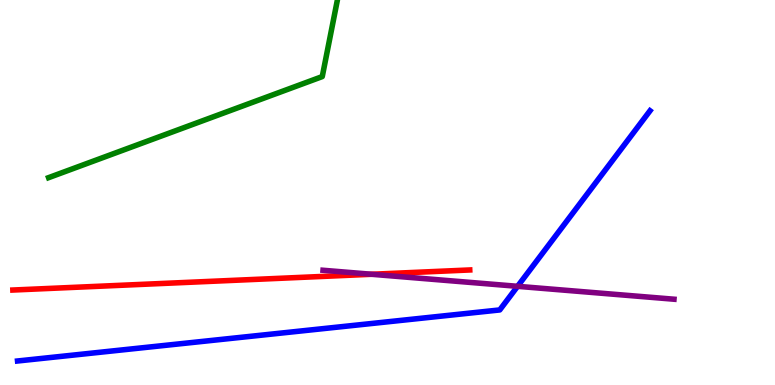[{'lines': ['blue', 'red'], 'intersections': []}, {'lines': ['green', 'red'], 'intersections': []}, {'lines': ['purple', 'red'], 'intersections': [{'x': 4.79, 'y': 2.88}]}, {'lines': ['blue', 'green'], 'intersections': []}, {'lines': ['blue', 'purple'], 'intersections': [{'x': 6.68, 'y': 2.56}]}, {'lines': ['green', 'purple'], 'intersections': []}]